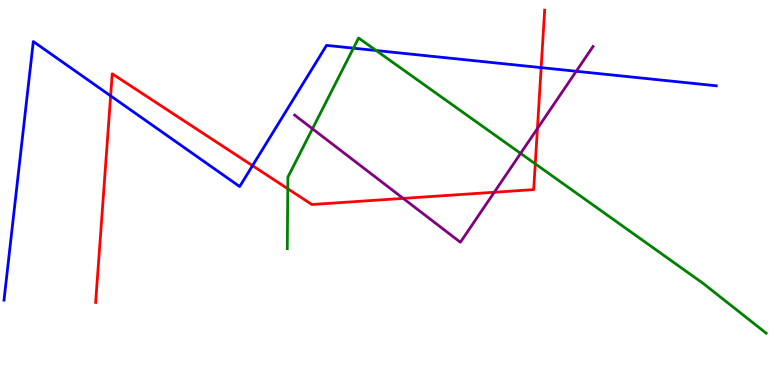[{'lines': ['blue', 'red'], 'intersections': [{'x': 1.43, 'y': 7.51}, {'x': 3.26, 'y': 5.7}, {'x': 6.98, 'y': 8.24}]}, {'lines': ['green', 'red'], 'intersections': [{'x': 3.71, 'y': 5.1}, {'x': 6.91, 'y': 5.74}]}, {'lines': ['purple', 'red'], 'intersections': [{'x': 5.2, 'y': 4.85}, {'x': 6.38, 'y': 5.01}, {'x': 6.93, 'y': 6.66}]}, {'lines': ['blue', 'green'], 'intersections': [{'x': 4.56, 'y': 8.75}, {'x': 4.85, 'y': 8.69}]}, {'lines': ['blue', 'purple'], 'intersections': [{'x': 7.44, 'y': 8.15}]}, {'lines': ['green', 'purple'], 'intersections': [{'x': 4.03, 'y': 6.66}, {'x': 6.72, 'y': 6.02}]}]